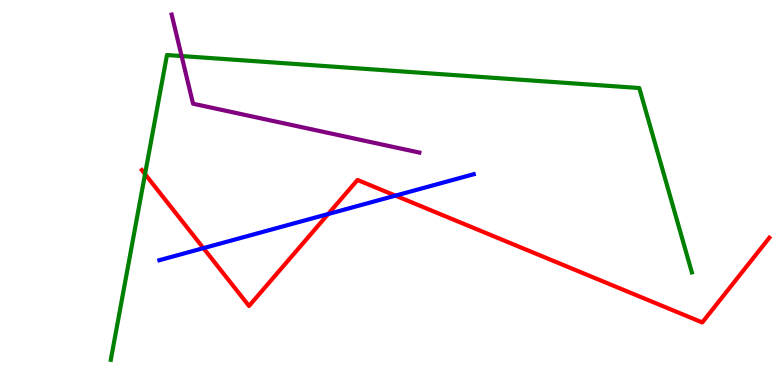[{'lines': ['blue', 'red'], 'intersections': [{'x': 2.62, 'y': 3.55}, {'x': 4.23, 'y': 4.44}, {'x': 5.1, 'y': 4.92}]}, {'lines': ['green', 'red'], 'intersections': [{'x': 1.87, 'y': 5.48}]}, {'lines': ['purple', 'red'], 'intersections': []}, {'lines': ['blue', 'green'], 'intersections': []}, {'lines': ['blue', 'purple'], 'intersections': []}, {'lines': ['green', 'purple'], 'intersections': [{'x': 2.34, 'y': 8.54}]}]